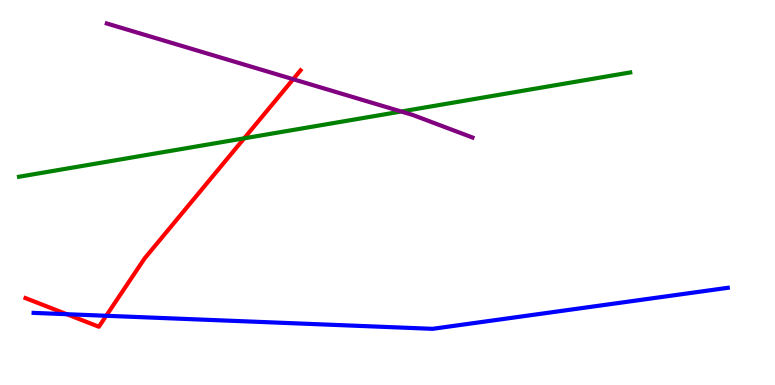[{'lines': ['blue', 'red'], 'intersections': [{'x': 0.861, 'y': 1.84}, {'x': 1.37, 'y': 1.8}]}, {'lines': ['green', 'red'], 'intersections': [{'x': 3.15, 'y': 6.41}]}, {'lines': ['purple', 'red'], 'intersections': [{'x': 3.78, 'y': 7.94}]}, {'lines': ['blue', 'green'], 'intersections': []}, {'lines': ['blue', 'purple'], 'intersections': []}, {'lines': ['green', 'purple'], 'intersections': [{'x': 5.18, 'y': 7.1}]}]